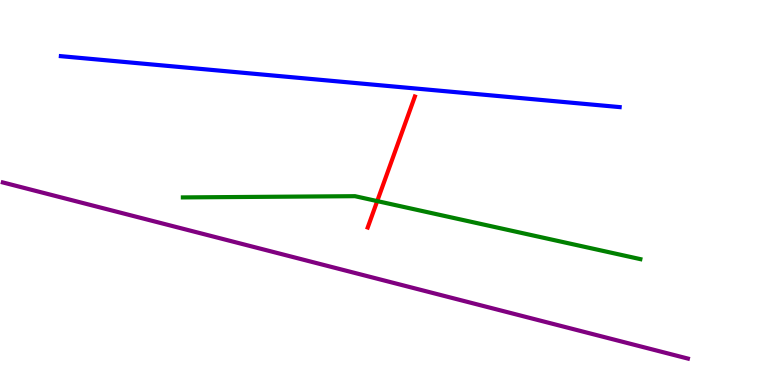[{'lines': ['blue', 'red'], 'intersections': []}, {'lines': ['green', 'red'], 'intersections': [{'x': 4.87, 'y': 4.78}]}, {'lines': ['purple', 'red'], 'intersections': []}, {'lines': ['blue', 'green'], 'intersections': []}, {'lines': ['blue', 'purple'], 'intersections': []}, {'lines': ['green', 'purple'], 'intersections': []}]